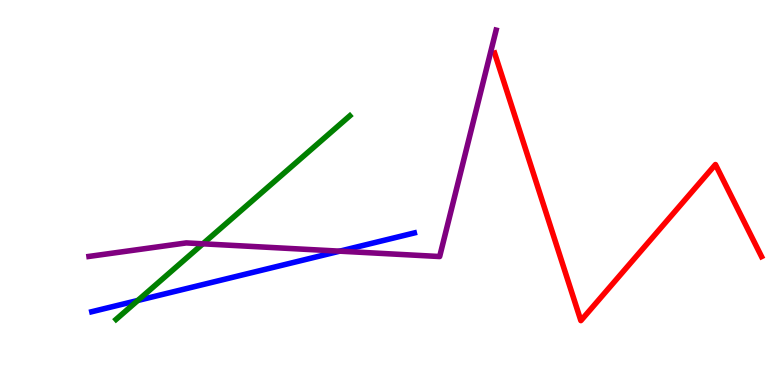[{'lines': ['blue', 'red'], 'intersections': []}, {'lines': ['green', 'red'], 'intersections': []}, {'lines': ['purple', 'red'], 'intersections': []}, {'lines': ['blue', 'green'], 'intersections': [{'x': 1.78, 'y': 2.2}]}, {'lines': ['blue', 'purple'], 'intersections': [{'x': 4.38, 'y': 3.48}]}, {'lines': ['green', 'purple'], 'intersections': [{'x': 2.62, 'y': 3.67}]}]